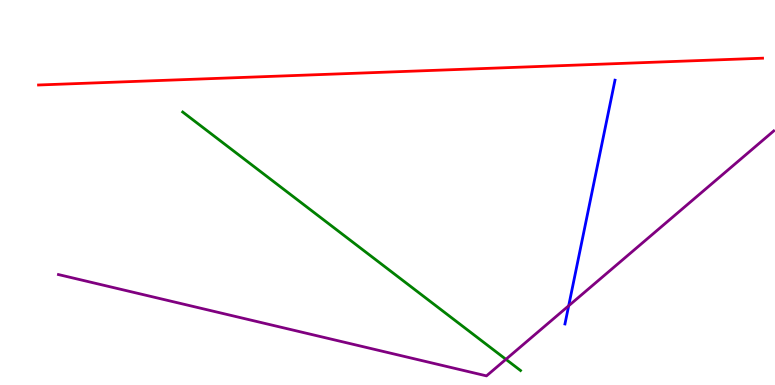[{'lines': ['blue', 'red'], 'intersections': []}, {'lines': ['green', 'red'], 'intersections': []}, {'lines': ['purple', 'red'], 'intersections': []}, {'lines': ['blue', 'green'], 'intersections': []}, {'lines': ['blue', 'purple'], 'intersections': [{'x': 7.34, 'y': 2.06}]}, {'lines': ['green', 'purple'], 'intersections': [{'x': 6.53, 'y': 0.667}]}]